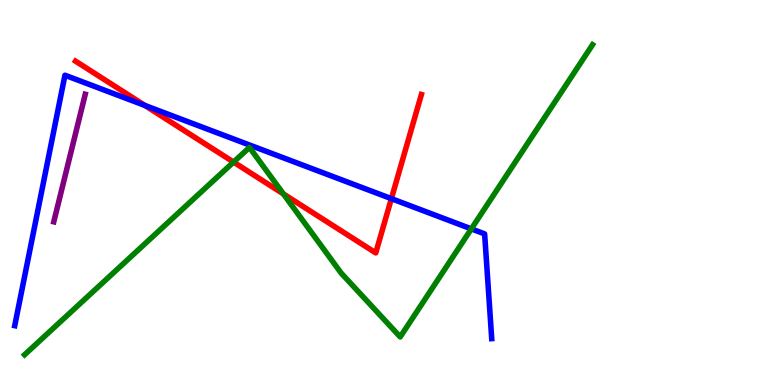[{'lines': ['blue', 'red'], 'intersections': [{'x': 1.87, 'y': 7.26}, {'x': 5.05, 'y': 4.84}]}, {'lines': ['green', 'red'], 'intersections': [{'x': 3.01, 'y': 5.79}, {'x': 3.66, 'y': 4.96}]}, {'lines': ['purple', 'red'], 'intersections': []}, {'lines': ['blue', 'green'], 'intersections': [{'x': 6.08, 'y': 4.06}]}, {'lines': ['blue', 'purple'], 'intersections': []}, {'lines': ['green', 'purple'], 'intersections': []}]